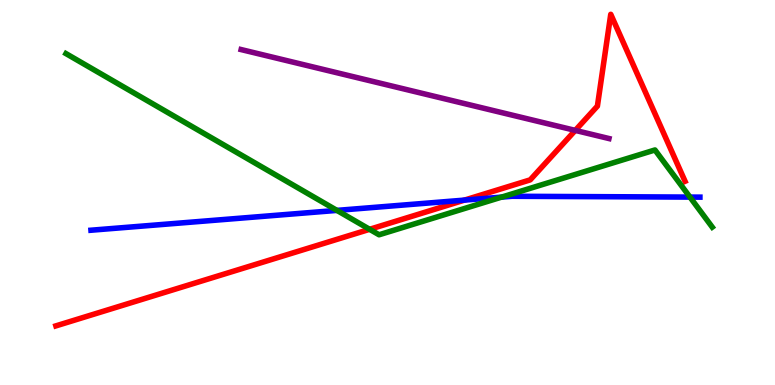[{'lines': ['blue', 'red'], 'intersections': [{'x': 5.99, 'y': 4.8}]}, {'lines': ['green', 'red'], 'intersections': [{'x': 4.77, 'y': 4.04}]}, {'lines': ['purple', 'red'], 'intersections': [{'x': 7.42, 'y': 6.61}]}, {'lines': ['blue', 'green'], 'intersections': [{'x': 4.35, 'y': 4.54}, {'x': 6.47, 'y': 4.88}, {'x': 8.9, 'y': 4.88}]}, {'lines': ['blue', 'purple'], 'intersections': []}, {'lines': ['green', 'purple'], 'intersections': []}]